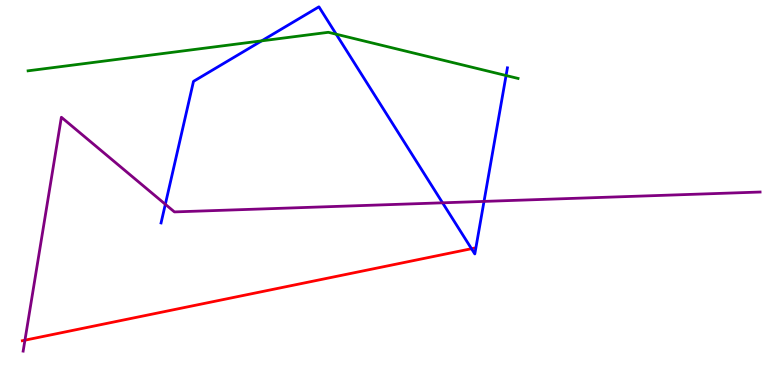[{'lines': ['blue', 'red'], 'intersections': [{'x': 6.08, 'y': 3.54}]}, {'lines': ['green', 'red'], 'intersections': []}, {'lines': ['purple', 'red'], 'intersections': [{'x': 0.322, 'y': 1.16}]}, {'lines': ['blue', 'green'], 'intersections': [{'x': 3.38, 'y': 8.94}, {'x': 4.34, 'y': 9.11}, {'x': 6.53, 'y': 8.04}]}, {'lines': ['blue', 'purple'], 'intersections': [{'x': 2.13, 'y': 4.69}, {'x': 5.71, 'y': 4.73}, {'x': 6.25, 'y': 4.77}]}, {'lines': ['green', 'purple'], 'intersections': []}]